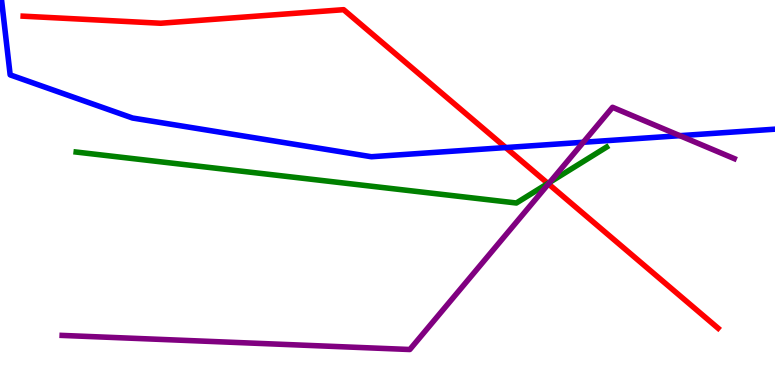[{'lines': ['blue', 'red'], 'intersections': [{'x': 6.53, 'y': 6.17}]}, {'lines': ['green', 'red'], 'intersections': [{'x': 7.07, 'y': 5.24}]}, {'lines': ['purple', 'red'], 'intersections': [{'x': 7.08, 'y': 5.22}]}, {'lines': ['blue', 'green'], 'intersections': []}, {'lines': ['blue', 'purple'], 'intersections': [{'x': 7.53, 'y': 6.3}, {'x': 8.77, 'y': 6.48}]}, {'lines': ['green', 'purple'], 'intersections': [{'x': 7.09, 'y': 5.27}]}]